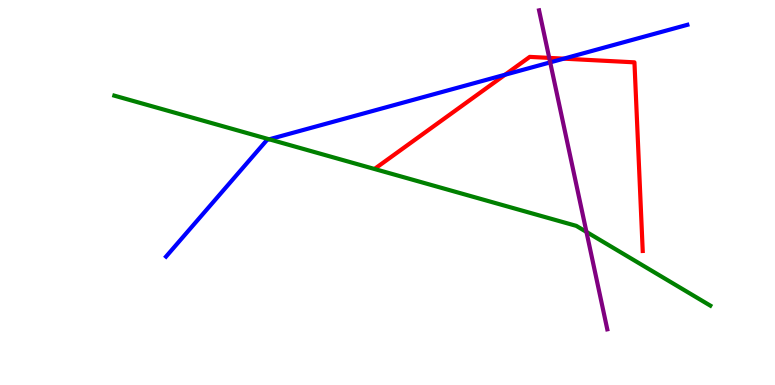[{'lines': ['blue', 'red'], 'intersections': [{'x': 6.52, 'y': 8.06}, {'x': 7.27, 'y': 8.48}]}, {'lines': ['green', 'red'], 'intersections': []}, {'lines': ['purple', 'red'], 'intersections': [{'x': 7.09, 'y': 8.5}]}, {'lines': ['blue', 'green'], 'intersections': [{'x': 3.47, 'y': 6.38}]}, {'lines': ['blue', 'purple'], 'intersections': [{'x': 7.1, 'y': 8.38}]}, {'lines': ['green', 'purple'], 'intersections': [{'x': 7.57, 'y': 3.98}]}]